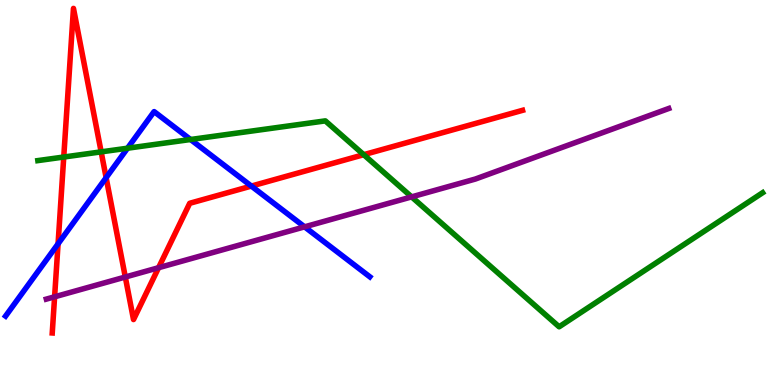[{'lines': ['blue', 'red'], 'intersections': [{'x': 0.749, 'y': 3.67}, {'x': 1.37, 'y': 5.39}, {'x': 3.24, 'y': 5.17}]}, {'lines': ['green', 'red'], 'intersections': [{'x': 0.823, 'y': 5.92}, {'x': 1.31, 'y': 6.06}, {'x': 4.69, 'y': 5.98}]}, {'lines': ['purple', 'red'], 'intersections': [{'x': 0.705, 'y': 2.29}, {'x': 1.62, 'y': 2.8}, {'x': 2.05, 'y': 3.05}]}, {'lines': ['blue', 'green'], 'intersections': [{'x': 1.65, 'y': 6.15}, {'x': 2.46, 'y': 6.38}]}, {'lines': ['blue', 'purple'], 'intersections': [{'x': 3.93, 'y': 4.11}]}, {'lines': ['green', 'purple'], 'intersections': [{'x': 5.31, 'y': 4.89}]}]